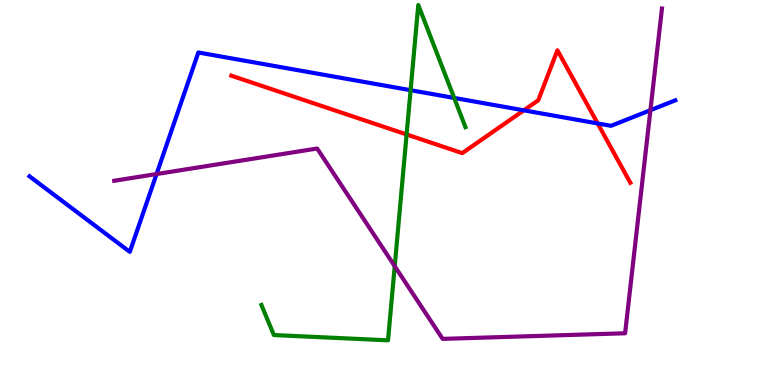[{'lines': ['blue', 'red'], 'intersections': [{'x': 6.76, 'y': 7.13}, {'x': 7.71, 'y': 6.79}]}, {'lines': ['green', 'red'], 'intersections': [{'x': 5.25, 'y': 6.51}]}, {'lines': ['purple', 'red'], 'intersections': []}, {'lines': ['blue', 'green'], 'intersections': [{'x': 5.3, 'y': 7.66}, {'x': 5.86, 'y': 7.46}]}, {'lines': ['blue', 'purple'], 'intersections': [{'x': 2.02, 'y': 5.48}, {'x': 8.39, 'y': 7.14}]}, {'lines': ['green', 'purple'], 'intersections': [{'x': 5.09, 'y': 3.09}]}]